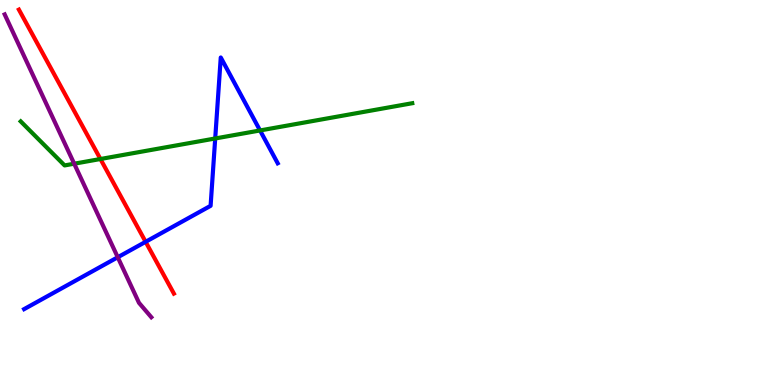[{'lines': ['blue', 'red'], 'intersections': [{'x': 1.88, 'y': 3.72}]}, {'lines': ['green', 'red'], 'intersections': [{'x': 1.3, 'y': 5.87}]}, {'lines': ['purple', 'red'], 'intersections': []}, {'lines': ['blue', 'green'], 'intersections': [{'x': 2.78, 'y': 6.4}, {'x': 3.36, 'y': 6.61}]}, {'lines': ['blue', 'purple'], 'intersections': [{'x': 1.52, 'y': 3.32}]}, {'lines': ['green', 'purple'], 'intersections': [{'x': 0.957, 'y': 5.75}]}]